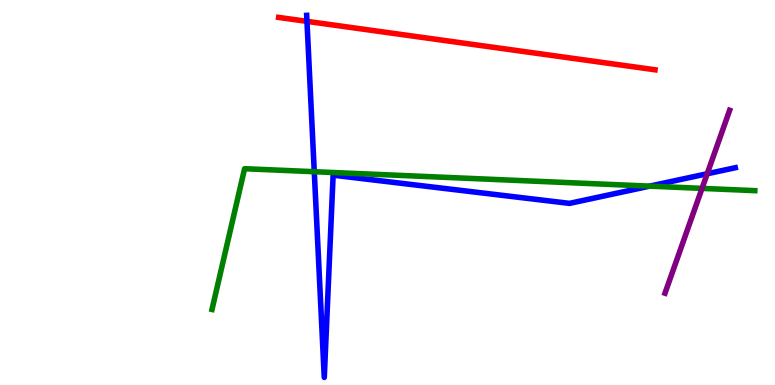[{'lines': ['blue', 'red'], 'intersections': [{'x': 3.96, 'y': 9.45}]}, {'lines': ['green', 'red'], 'intersections': []}, {'lines': ['purple', 'red'], 'intersections': []}, {'lines': ['blue', 'green'], 'intersections': [{'x': 4.06, 'y': 5.54}, {'x': 8.38, 'y': 5.17}]}, {'lines': ['blue', 'purple'], 'intersections': [{'x': 9.13, 'y': 5.49}]}, {'lines': ['green', 'purple'], 'intersections': [{'x': 9.06, 'y': 5.11}]}]